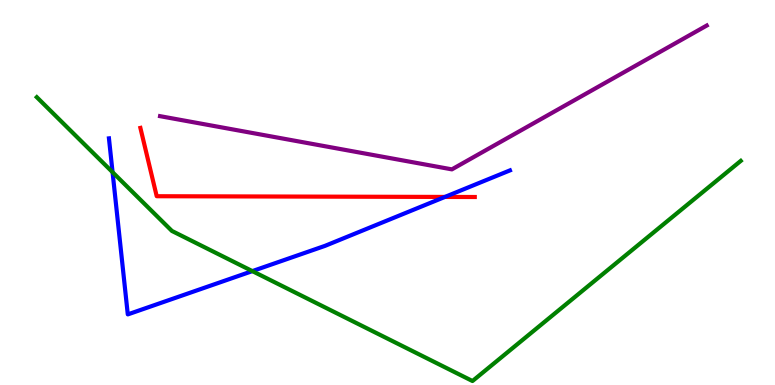[{'lines': ['blue', 'red'], 'intersections': [{'x': 5.74, 'y': 4.88}]}, {'lines': ['green', 'red'], 'intersections': []}, {'lines': ['purple', 'red'], 'intersections': []}, {'lines': ['blue', 'green'], 'intersections': [{'x': 1.45, 'y': 5.53}, {'x': 3.26, 'y': 2.96}]}, {'lines': ['blue', 'purple'], 'intersections': []}, {'lines': ['green', 'purple'], 'intersections': []}]